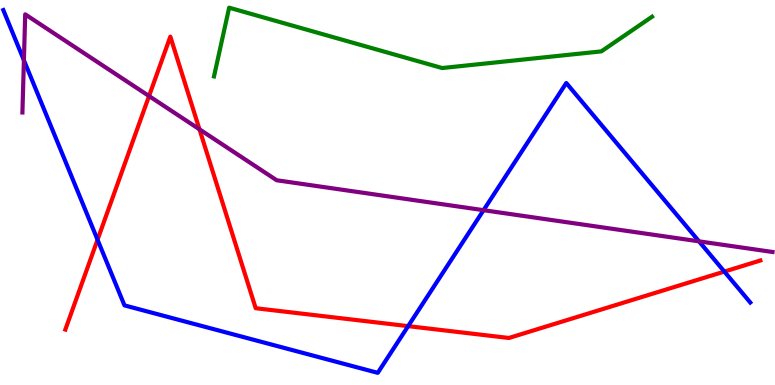[{'lines': ['blue', 'red'], 'intersections': [{'x': 1.26, 'y': 3.77}, {'x': 5.27, 'y': 1.53}, {'x': 9.35, 'y': 2.95}]}, {'lines': ['green', 'red'], 'intersections': []}, {'lines': ['purple', 'red'], 'intersections': [{'x': 1.92, 'y': 7.51}, {'x': 2.57, 'y': 6.64}]}, {'lines': ['blue', 'green'], 'intersections': []}, {'lines': ['blue', 'purple'], 'intersections': [{'x': 0.308, 'y': 8.43}, {'x': 6.24, 'y': 4.54}, {'x': 9.02, 'y': 3.73}]}, {'lines': ['green', 'purple'], 'intersections': []}]